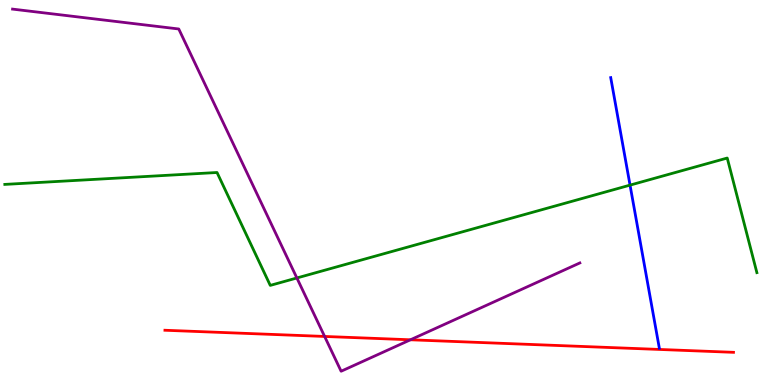[{'lines': ['blue', 'red'], 'intersections': []}, {'lines': ['green', 'red'], 'intersections': []}, {'lines': ['purple', 'red'], 'intersections': [{'x': 4.19, 'y': 1.26}, {'x': 5.3, 'y': 1.17}]}, {'lines': ['blue', 'green'], 'intersections': [{'x': 8.13, 'y': 5.19}]}, {'lines': ['blue', 'purple'], 'intersections': []}, {'lines': ['green', 'purple'], 'intersections': [{'x': 3.83, 'y': 2.78}]}]